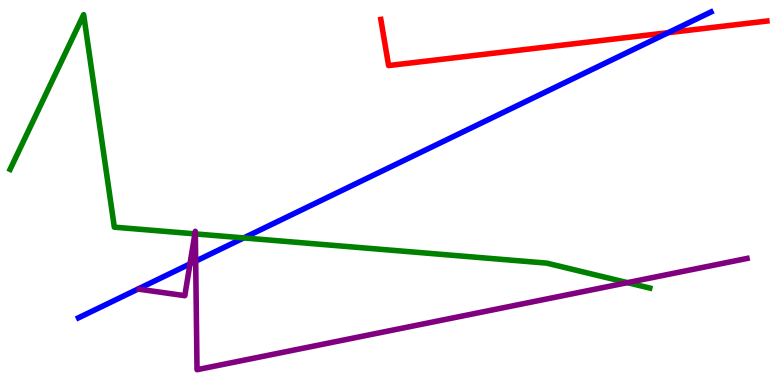[{'lines': ['blue', 'red'], 'intersections': [{'x': 8.62, 'y': 9.15}]}, {'lines': ['green', 'red'], 'intersections': []}, {'lines': ['purple', 'red'], 'intersections': []}, {'lines': ['blue', 'green'], 'intersections': [{'x': 3.14, 'y': 3.82}]}, {'lines': ['blue', 'purple'], 'intersections': [{'x': 2.45, 'y': 3.15}, {'x': 2.52, 'y': 3.22}]}, {'lines': ['green', 'purple'], 'intersections': [{'x': 2.51, 'y': 3.93}, {'x': 2.52, 'y': 3.92}, {'x': 8.1, 'y': 2.66}]}]